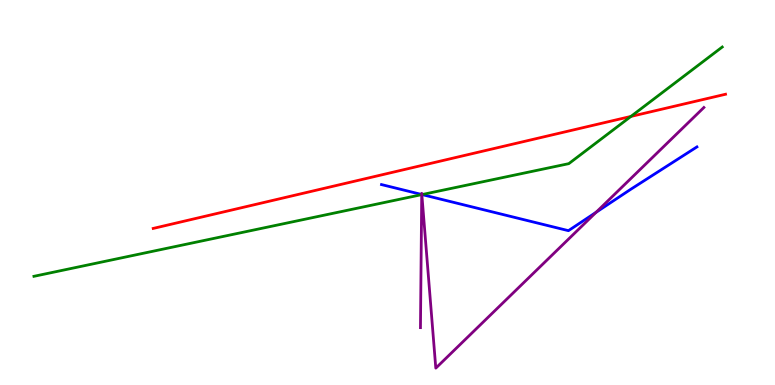[{'lines': ['blue', 'red'], 'intersections': []}, {'lines': ['green', 'red'], 'intersections': [{'x': 8.14, 'y': 6.98}]}, {'lines': ['purple', 'red'], 'intersections': []}, {'lines': ['blue', 'green'], 'intersections': [{'x': 5.45, 'y': 4.95}]}, {'lines': ['blue', 'purple'], 'intersections': [{'x': 5.44, 'y': 4.95}, {'x': 5.44, 'y': 4.95}, {'x': 7.69, 'y': 4.49}]}, {'lines': ['green', 'purple'], 'intersections': [{'x': 5.44, 'y': 4.94}, {'x': 5.44, 'y': 4.95}]}]